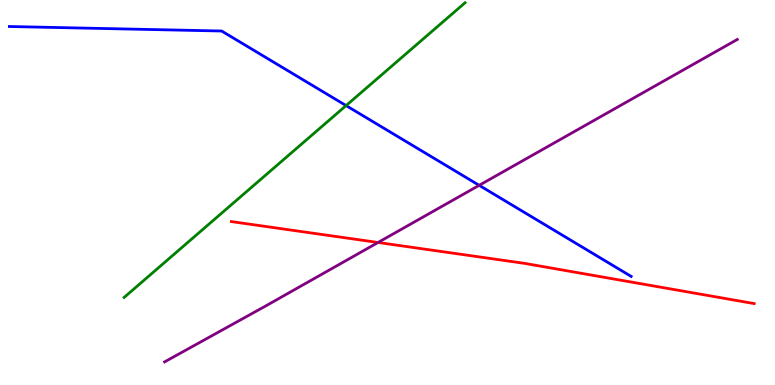[{'lines': ['blue', 'red'], 'intersections': []}, {'lines': ['green', 'red'], 'intersections': []}, {'lines': ['purple', 'red'], 'intersections': [{'x': 4.88, 'y': 3.7}]}, {'lines': ['blue', 'green'], 'intersections': [{'x': 4.47, 'y': 7.26}]}, {'lines': ['blue', 'purple'], 'intersections': [{'x': 6.18, 'y': 5.19}]}, {'lines': ['green', 'purple'], 'intersections': []}]